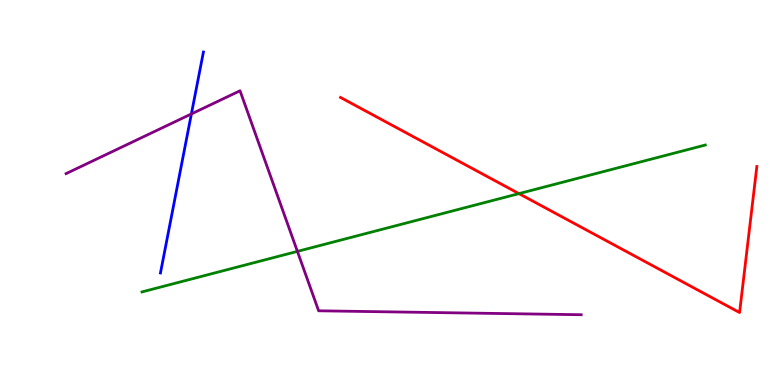[{'lines': ['blue', 'red'], 'intersections': []}, {'lines': ['green', 'red'], 'intersections': [{'x': 6.7, 'y': 4.97}]}, {'lines': ['purple', 'red'], 'intersections': []}, {'lines': ['blue', 'green'], 'intersections': []}, {'lines': ['blue', 'purple'], 'intersections': [{'x': 2.47, 'y': 7.04}]}, {'lines': ['green', 'purple'], 'intersections': [{'x': 3.84, 'y': 3.47}]}]